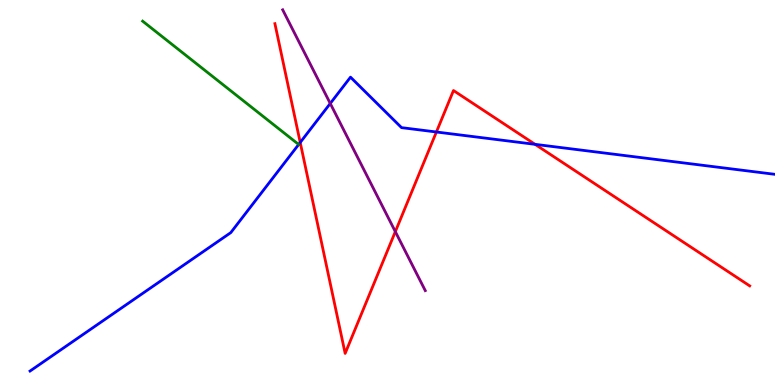[{'lines': ['blue', 'red'], 'intersections': [{'x': 3.87, 'y': 6.3}, {'x': 5.63, 'y': 6.57}, {'x': 6.9, 'y': 6.25}]}, {'lines': ['green', 'red'], 'intersections': []}, {'lines': ['purple', 'red'], 'intersections': [{'x': 5.1, 'y': 3.98}]}, {'lines': ['blue', 'green'], 'intersections': []}, {'lines': ['blue', 'purple'], 'intersections': [{'x': 4.26, 'y': 7.31}]}, {'lines': ['green', 'purple'], 'intersections': []}]